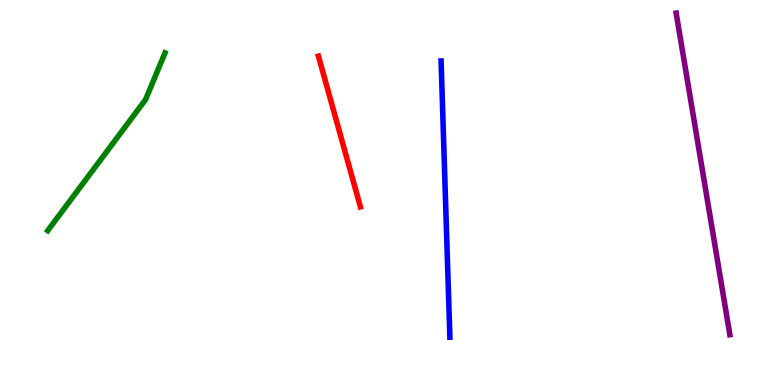[{'lines': ['blue', 'red'], 'intersections': []}, {'lines': ['green', 'red'], 'intersections': []}, {'lines': ['purple', 'red'], 'intersections': []}, {'lines': ['blue', 'green'], 'intersections': []}, {'lines': ['blue', 'purple'], 'intersections': []}, {'lines': ['green', 'purple'], 'intersections': []}]